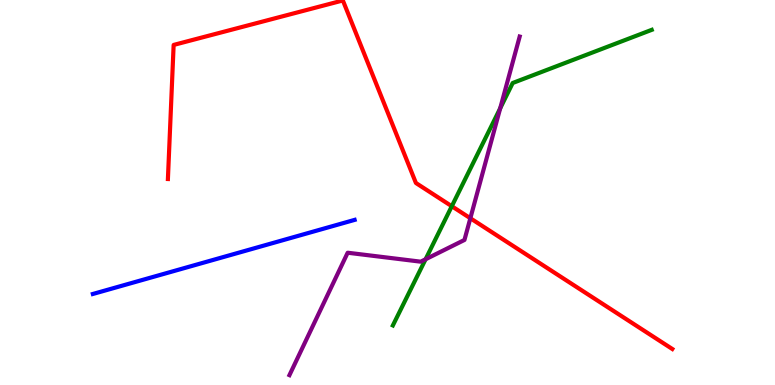[{'lines': ['blue', 'red'], 'intersections': []}, {'lines': ['green', 'red'], 'intersections': [{'x': 5.83, 'y': 4.64}]}, {'lines': ['purple', 'red'], 'intersections': [{'x': 6.07, 'y': 4.33}]}, {'lines': ['blue', 'green'], 'intersections': []}, {'lines': ['blue', 'purple'], 'intersections': []}, {'lines': ['green', 'purple'], 'intersections': [{'x': 5.49, 'y': 3.27}, {'x': 6.45, 'y': 7.19}]}]